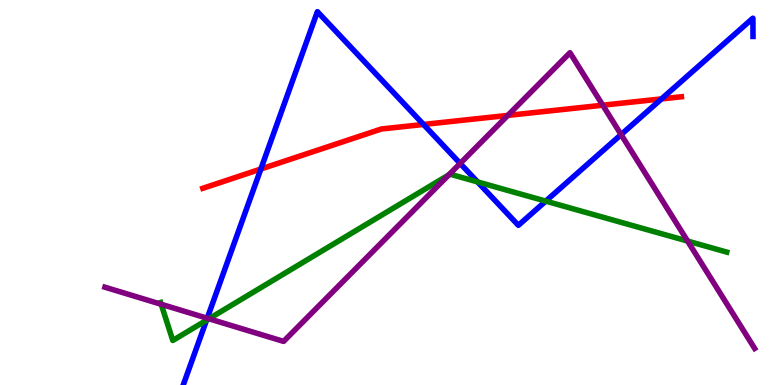[{'lines': ['blue', 'red'], 'intersections': [{'x': 3.37, 'y': 5.61}, {'x': 5.46, 'y': 6.77}, {'x': 8.54, 'y': 7.43}]}, {'lines': ['green', 'red'], 'intersections': []}, {'lines': ['purple', 'red'], 'intersections': [{'x': 6.55, 'y': 7.0}, {'x': 7.78, 'y': 7.27}]}, {'lines': ['blue', 'green'], 'intersections': [{'x': 2.66, 'y': 1.68}, {'x': 6.16, 'y': 5.27}, {'x': 7.04, 'y': 4.78}]}, {'lines': ['blue', 'purple'], 'intersections': [{'x': 2.67, 'y': 1.73}, {'x': 5.94, 'y': 5.76}, {'x': 8.01, 'y': 6.5}]}, {'lines': ['green', 'purple'], 'intersections': [{'x': 2.08, 'y': 2.1}, {'x': 2.7, 'y': 1.72}, {'x': 5.79, 'y': 5.46}, {'x': 8.87, 'y': 3.74}]}]